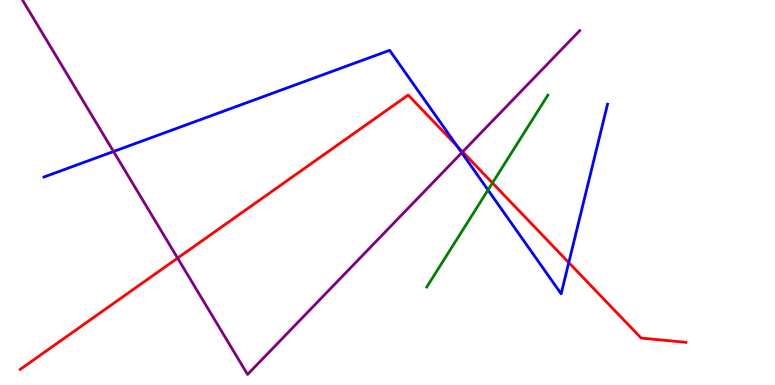[{'lines': ['blue', 'red'], 'intersections': [{'x': 5.9, 'y': 6.21}, {'x': 7.34, 'y': 3.18}]}, {'lines': ['green', 'red'], 'intersections': [{'x': 6.35, 'y': 5.25}]}, {'lines': ['purple', 'red'], 'intersections': [{'x': 2.29, 'y': 3.3}, {'x': 5.97, 'y': 6.06}]}, {'lines': ['blue', 'green'], 'intersections': [{'x': 6.3, 'y': 5.07}]}, {'lines': ['blue', 'purple'], 'intersections': [{'x': 1.46, 'y': 6.06}, {'x': 5.96, 'y': 6.03}]}, {'lines': ['green', 'purple'], 'intersections': []}]